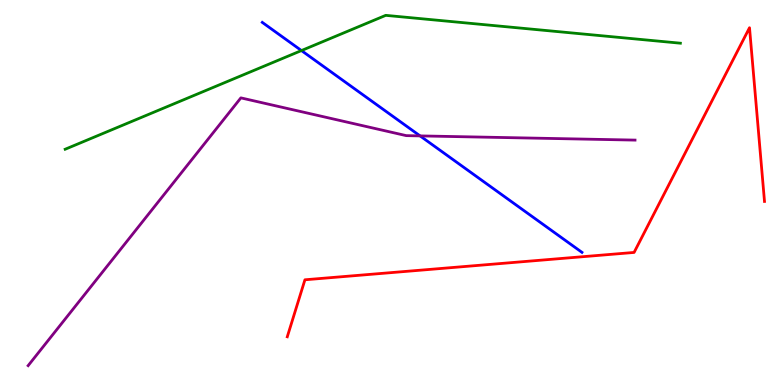[{'lines': ['blue', 'red'], 'intersections': []}, {'lines': ['green', 'red'], 'intersections': []}, {'lines': ['purple', 'red'], 'intersections': []}, {'lines': ['blue', 'green'], 'intersections': [{'x': 3.89, 'y': 8.69}]}, {'lines': ['blue', 'purple'], 'intersections': [{'x': 5.42, 'y': 6.47}]}, {'lines': ['green', 'purple'], 'intersections': []}]